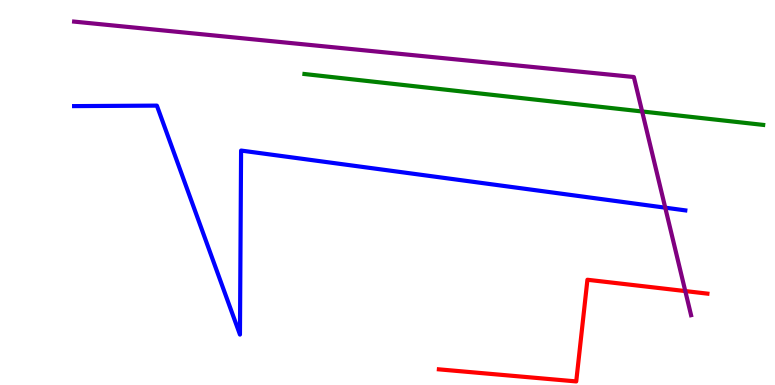[{'lines': ['blue', 'red'], 'intersections': []}, {'lines': ['green', 'red'], 'intersections': []}, {'lines': ['purple', 'red'], 'intersections': [{'x': 8.84, 'y': 2.44}]}, {'lines': ['blue', 'green'], 'intersections': []}, {'lines': ['blue', 'purple'], 'intersections': [{'x': 8.58, 'y': 4.61}]}, {'lines': ['green', 'purple'], 'intersections': [{'x': 8.29, 'y': 7.1}]}]